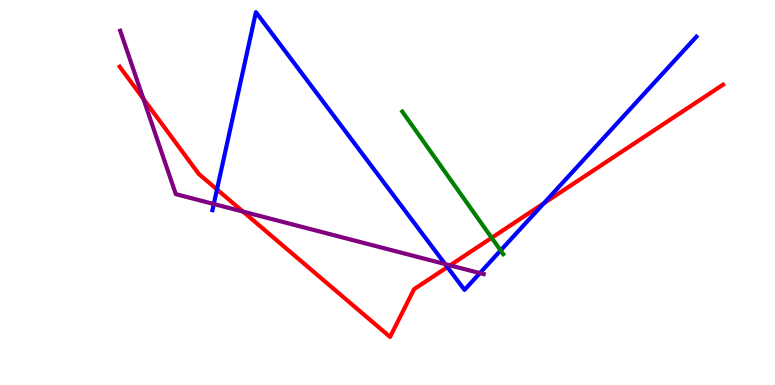[{'lines': ['blue', 'red'], 'intersections': [{'x': 2.8, 'y': 5.08}, {'x': 5.77, 'y': 3.06}, {'x': 7.02, 'y': 4.72}]}, {'lines': ['green', 'red'], 'intersections': [{'x': 6.34, 'y': 3.82}]}, {'lines': ['purple', 'red'], 'intersections': [{'x': 1.85, 'y': 7.43}, {'x': 3.13, 'y': 4.5}, {'x': 5.81, 'y': 3.11}]}, {'lines': ['blue', 'green'], 'intersections': [{'x': 6.46, 'y': 3.5}]}, {'lines': ['blue', 'purple'], 'intersections': [{'x': 2.76, 'y': 4.7}, {'x': 5.74, 'y': 3.14}, {'x': 6.19, 'y': 2.91}]}, {'lines': ['green', 'purple'], 'intersections': []}]